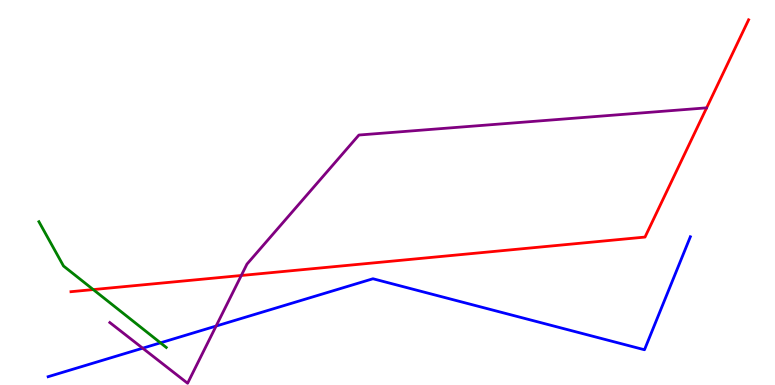[{'lines': ['blue', 'red'], 'intersections': []}, {'lines': ['green', 'red'], 'intersections': [{'x': 1.2, 'y': 2.48}]}, {'lines': ['purple', 'red'], 'intersections': [{'x': 3.11, 'y': 2.84}]}, {'lines': ['blue', 'green'], 'intersections': [{'x': 2.07, 'y': 1.1}]}, {'lines': ['blue', 'purple'], 'intersections': [{'x': 1.84, 'y': 0.956}, {'x': 2.79, 'y': 1.53}]}, {'lines': ['green', 'purple'], 'intersections': []}]